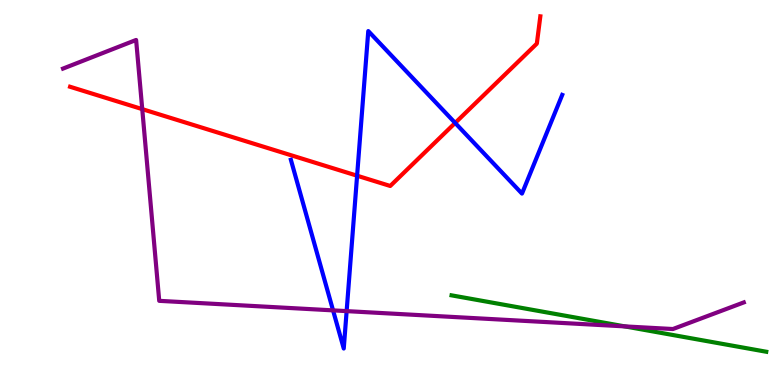[{'lines': ['blue', 'red'], 'intersections': [{'x': 4.61, 'y': 5.44}, {'x': 5.87, 'y': 6.81}]}, {'lines': ['green', 'red'], 'intersections': []}, {'lines': ['purple', 'red'], 'intersections': [{'x': 1.84, 'y': 7.17}]}, {'lines': ['blue', 'green'], 'intersections': []}, {'lines': ['blue', 'purple'], 'intersections': [{'x': 4.3, 'y': 1.94}, {'x': 4.47, 'y': 1.92}]}, {'lines': ['green', 'purple'], 'intersections': [{'x': 8.06, 'y': 1.52}]}]